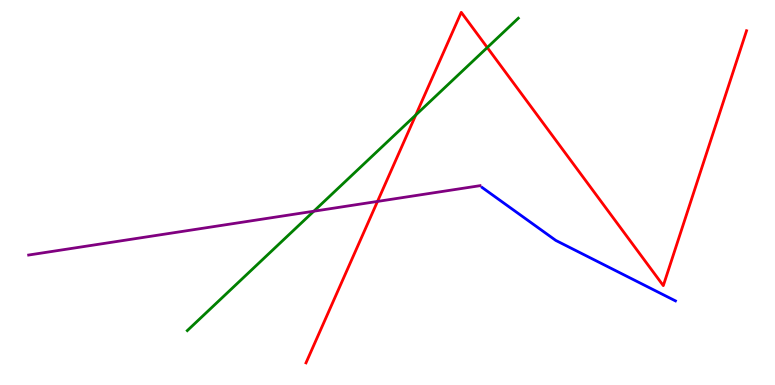[{'lines': ['blue', 'red'], 'intersections': []}, {'lines': ['green', 'red'], 'intersections': [{'x': 5.37, 'y': 7.01}, {'x': 6.29, 'y': 8.77}]}, {'lines': ['purple', 'red'], 'intersections': [{'x': 4.87, 'y': 4.77}]}, {'lines': ['blue', 'green'], 'intersections': []}, {'lines': ['blue', 'purple'], 'intersections': []}, {'lines': ['green', 'purple'], 'intersections': [{'x': 4.05, 'y': 4.51}]}]